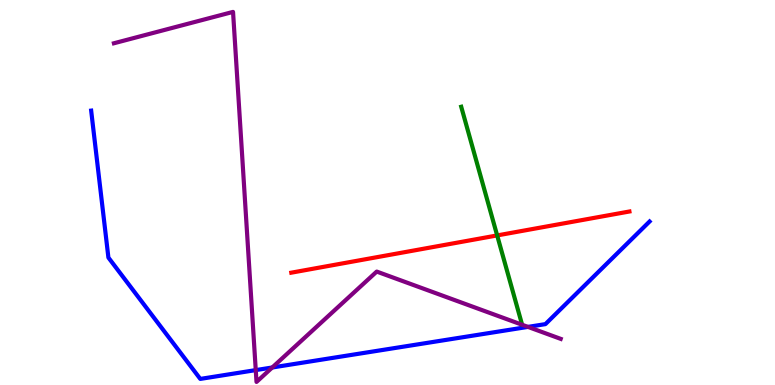[{'lines': ['blue', 'red'], 'intersections': []}, {'lines': ['green', 'red'], 'intersections': [{'x': 6.42, 'y': 3.89}]}, {'lines': ['purple', 'red'], 'intersections': []}, {'lines': ['blue', 'green'], 'intersections': []}, {'lines': ['blue', 'purple'], 'intersections': [{'x': 3.3, 'y': 0.387}, {'x': 3.51, 'y': 0.455}, {'x': 6.81, 'y': 1.51}]}, {'lines': ['green', 'purple'], 'intersections': []}]